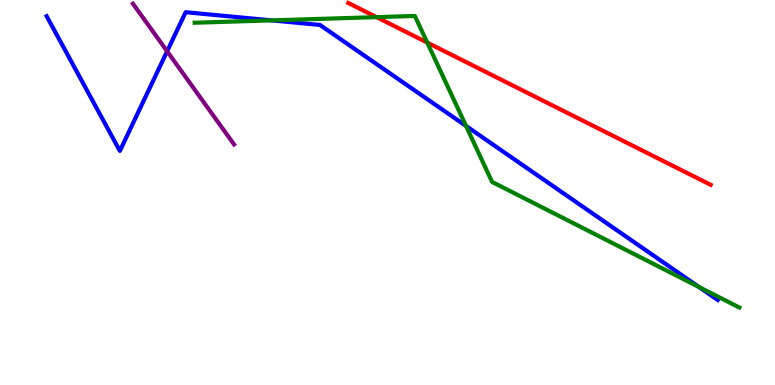[{'lines': ['blue', 'red'], 'intersections': []}, {'lines': ['green', 'red'], 'intersections': [{'x': 4.86, 'y': 9.55}, {'x': 5.51, 'y': 8.89}]}, {'lines': ['purple', 'red'], 'intersections': []}, {'lines': ['blue', 'green'], 'intersections': [{'x': 3.51, 'y': 9.47}, {'x': 6.01, 'y': 6.73}, {'x': 9.02, 'y': 2.55}]}, {'lines': ['blue', 'purple'], 'intersections': [{'x': 2.16, 'y': 8.67}]}, {'lines': ['green', 'purple'], 'intersections': []}]